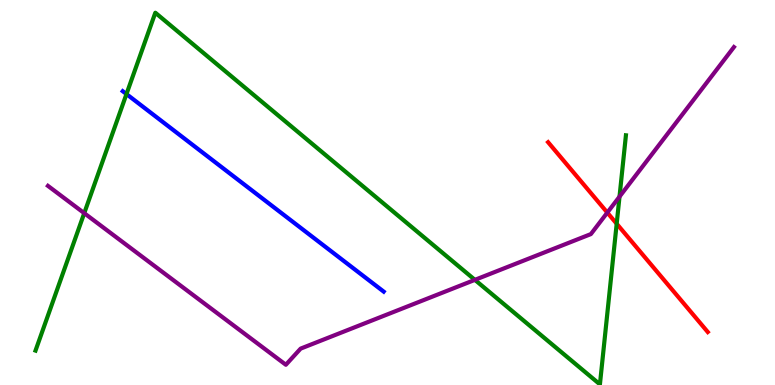[{'lines': ['blue', 'red'], 'intersections': []}, {'lines': ['green', 'red'], 'intersections': [{'x': 7.96, 'y': 4.19}]}, {'lines': ['purple', 'red'], 'intersections': [{'x': 7.84, 'y': 4.48}]}, {'lines': ['blue', 'green'], 'intersections': [{'x': 1.63, 'y': 7.56}]}, {'lines': ['blue', 'purple'], 'intersections': []}, {'lines': ['green', 'purple'], 'intersections': [{'x': 1.09, 'y': 4.46}, {'x': 6.13, 'y': 2.73}, {'x': 7.99, 'y': 4.89}]}]